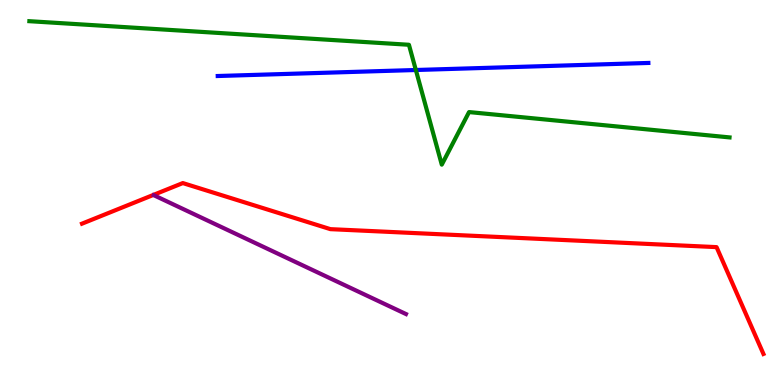[{'lines': ['blue', 'red'], 'intersections': []}, {'lines': ['green', 'red'], 'intersections': []}, {'lines': ['purple', 'red'], 'intersections': []}, {'lines': ['blue', 'green'], 'intersections': [{'x': 5.37, 'y': 8.18}]}, {'lines': ['blue', 'purple'], 'intersections': []}, {'lines': ['green', 'purple'], 'intersections': []}]